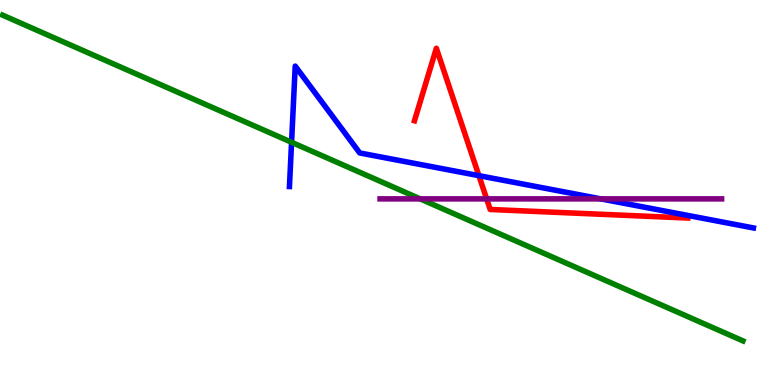[{'lines': ['blue', 'red'], 'intersections': [{'x': 6.18, 'y': 5.44}]}, {'lines': ['green', 'red'], 'intersections': []}, {'lines': ['purple', 'red'], 'intersections': [{'x': 6.28, 'y': 4.83}]}, {'lines': ['blue', 'green'], 'intersections': [{'x': 3.76, 'y': 6.3}]}, {'lines': ['blue', 'purple'], 'intersections': [{'x': 7.75, 'y': 4.83}]}, {'lines': ['green', 'purple'], 'intersections': [{'x': 5.42, 'y': 4.83}]}]